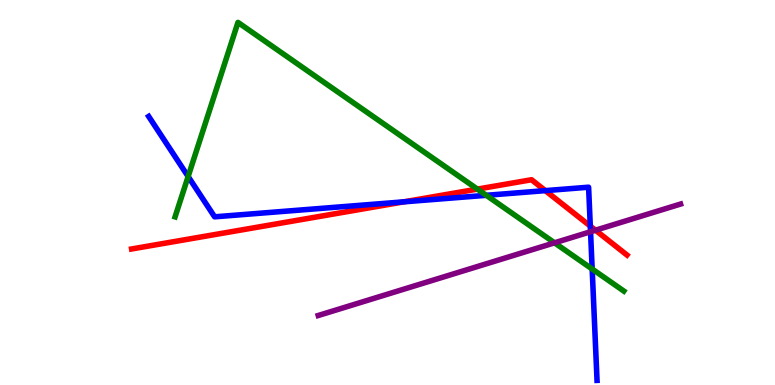[{'lines': ['blue', 'red'], 'intersections': [{'x': 5.21, 'y': 4.76}, {'x': 7.04, 'y': 5.05}, {'x': 7.62, 'y': 4.13}]}, {'lines': ['green', 'red'], 'intersections': [{'x': 6.16, 'y': 5.09}]}, {'lines': ['purple', 'red'], 'intersections': [{'x': 7.68, 'y': 4.02}]}, {'lines': ['blue', 'green'], 'intersections': [{'x': 2.43, 'y': 5.42}, {'x': 6.27, 'y': 4.93}, {'x': 7.64, 'y': 3.01}]}, {'lines': ['blue', 'purple'], 'intersections': [{'x': 7.62, 'y': 3.98}]}, {'lines': ['green', 'purple'], 'intersections': [{'x': 7.16, 'y': 3.69}]}]